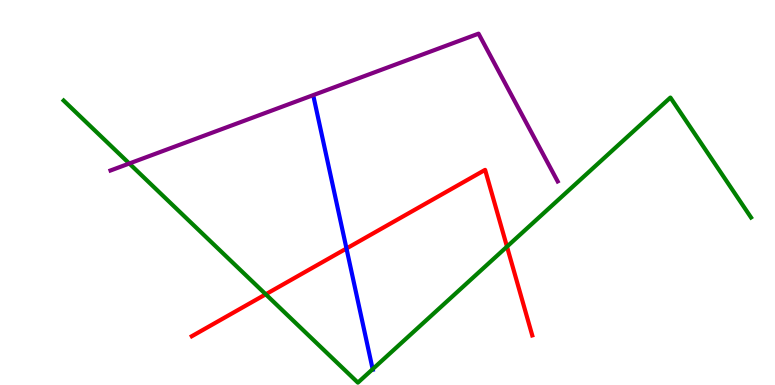[{'lines': ['blue', 'red'], 'intersections': [{'x': 4.47, 'y': 3.55}]}, {'lines': ['green', 'red'], 'intersections': [{'x': 3.43, 'y': 2.36}, {'x': 6.54, 'y': 3.59}]}, {'lines': ['purple', 'red'], 'intersections': []}, {'lines': ['blue', 'green'], 'intersections': [{'x': 4.81, 'y': 0.412}]}, {'lines': ['blue', 'purple'], 'intersections': []}, {'lines': ['green', 'purple'], 'intersections': [{'x': 1.67, 'y': 5.75}]}]